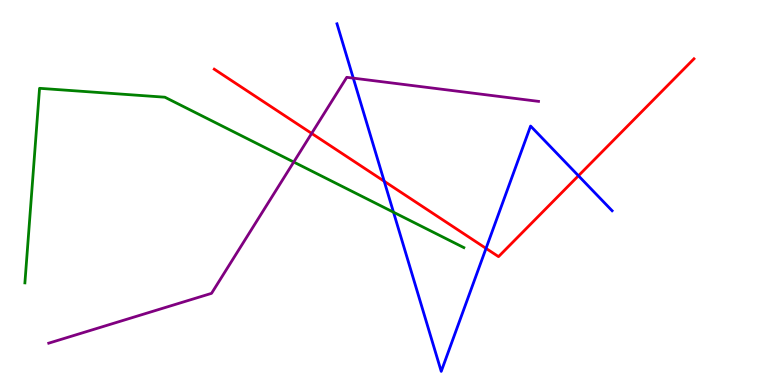[{'lines': ['blue', 'red'], 'intersections': [{'x': 4.96, 'y': 5.29}, {'x': 6.27, 'y': 3.55}, {'x': 7.46, 'y': 5.44}]}, {'lines': ['green', 'red'], 'intersections': []}, {'lines': ['purple', 'red'], 'intersections': [{'x': 4.02, 'y': 6.53}]}, {'lines': ['blue', 'green'], 'intersections': [{'x': 5.08, 'y': 4.49}]}, {'lines': ['blue', 'purple'], 'intersections': [{'x': 4.56, 'y': 7.97}]}, {'lines': ['green', 'purple'], 'intersections': [{'x': 3.79, 'y': 5.79}]}]